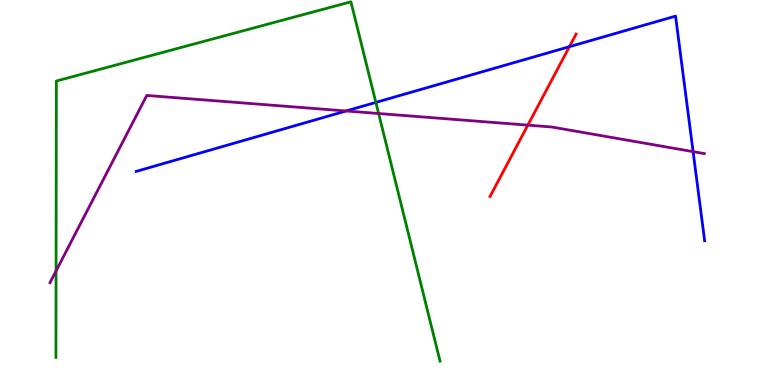[{'lines': ['blue', 'red'], 'intersections': [{'x': 7.35, 'y': 8.79}]}, {'lines': ['green', 'red'], 'intersections': []}, {'lines': ['purple', 'red'], 'intersections': [{'x': 6.81, 'y': 6.75}]}, {'lines': ['blue', 'green'], 'intersections': [{'x': 4.85, 'y': 7.34}]}, {'lines': ['blue', 'purple'], 'intersections': [{'x': 4.47, 'y': 7.12}, {'x': 8.94, 'y': 6.06}]}, {'lines': ['green', 'purple'], 'intersections': [{'x': 0.723, 'y': 2.96}, {'x': 4.89, 'y': 7.05}]}]